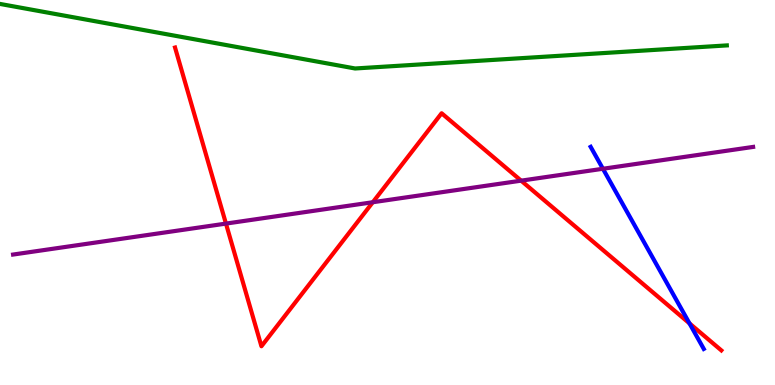[{'lines': ['blue', 'red'], 'intersections': [{'x': 8.9, 'y': 1.6}]}, {'lines': ['green', 'red'], 'intersections': []}, {'lines': ['purple', 'red'], 'intersections': [{'x': 2.92, 'y': 4.19}, {'x': 4.81, 'y': 4.75}, {'x': 6.72, 'y': 5.31}]}, {'lines': ['blue', 'green'], 'intersections': []}, {'lines': ['blue', 'purple'], 'intersections': [{'x': 7.78, 'y': 5.62}]}, {'lines': ['green', 'purple'], 'intersections': []}]